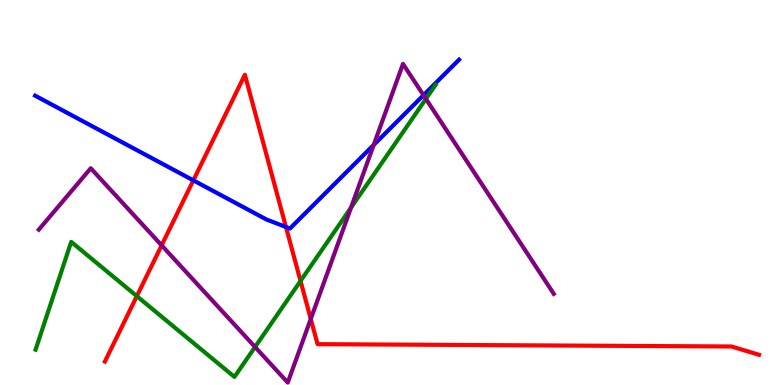[{'lines': ['blue', 'red'], 'intersections': [{'x': 2.49, 'y': 5.32}, {'x': 3.69, 'y': 4.1}]}, {'lines': ['green', 'red'], 'intersections': [{'x': 1.77, 'y': 2.31}, {'x': 3.88, 'y': 2.7}]}, {'lines': ['purple', 'red'], 'intersections': [{'x': 2.09, 'y': 3.63}, {'x': 4.01, 'y': 1.72}]}, {'lines': ['blue', 'green'], 'intersections': []}, {'lines': ['blue', 'purple'], 'intersections': [{'x': 4.82, 'y': 6.24}, {'x': 5.46, 'y': 7.53}]}, {'lines': ['green', 'purple'], 'intersections': [{'x': 3.29, 'y': 0.988}, {'x': 4.53, 'y': 4.61}, {'x': 5.5, 'y': 7.43}]}]